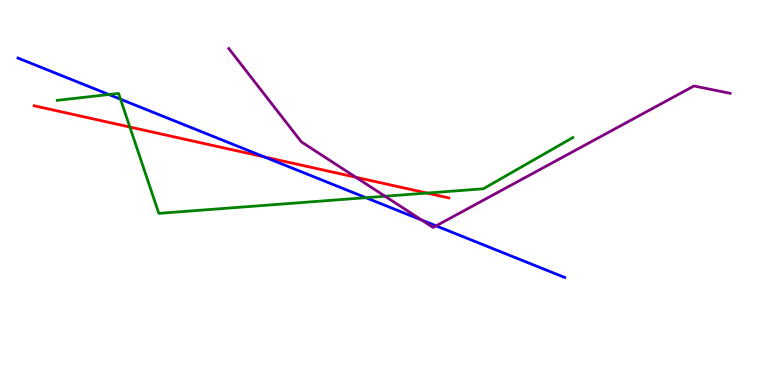[{'lines': ['blue', 'red'], 'intersections': [{'x': 3.41, 'y': 5.92}]}, {'lines': ['green', 'red'], 'intersections': [{'x': 1.68, 'y': 6.7}, {'x': 5.51, 'y': 4.99}]}, {'lines': ['purple', 'red'], 'intersections': [{'x': 4.59, 'y': 5.4}]}, {'lines': ['blue', 'green'], 'intersections': [{'x': 1.4, 'y': 7.54}, {'x': 1.56, 'y': 7.42}, {'x': 4.72, 'y': 4.87}]}, {'lines': ['blue', 'purple'], 'intersections': [{'x': 5.44, 'y': 4.28}, {'x': 5.63, 'y': 4.13}]}, {'lines': ['green', 'purple'], 'intersections': [{'x': 4.97, 'y': 4.9}]}]